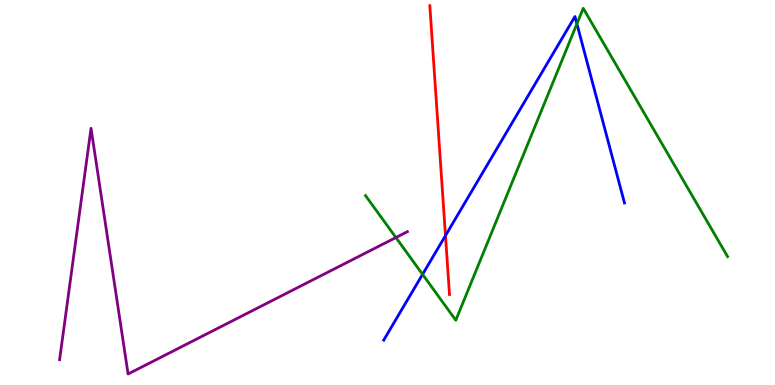[{'lines': ['blue', 'red'], 'intersections': [{'x': 5.75, 'y': 3.88}]}, {'lines': ['green', 'red'], 'intersections': []}, {'lines': ['purple', 'red'], 'intersections': []}, {'lines': ['blue', 'green'], 'intersections': [{'x': 5.45, 'y': 2.87}, {'x': 7.44, 'y': 9.38}]}, {'lines': ['blue', 'purple'], 'intersections': []}, {'lines': ['green', 'purple'], 'intersections': [{'x': 5.11, 'y': 3.83}]}]